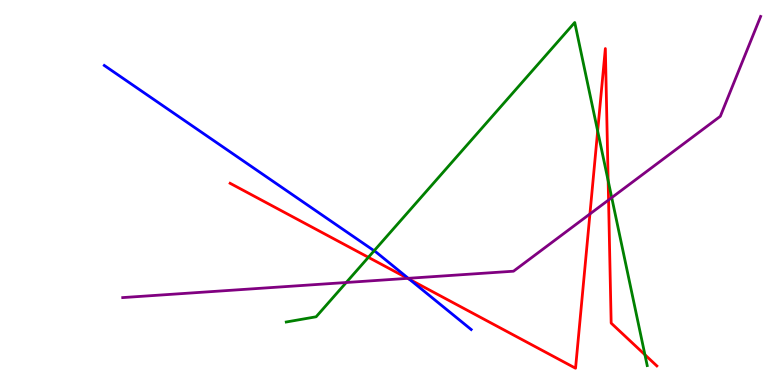[{'lines': ['blue', 'red'], 'intersections': [{'x': 5.28, 'y': 2.74}]}, {'lines': ['green', 'red'], 'intersections': [{'x': 4.75, 'y': 3.32}, {'x': 7.71, 'y': 6.6}, {'x': 7.85, 'y': 5.31}, {'x': 8.32, 'y': 0.786}]}, {'lines': ['purple', 'red'], 'intersections': [{'x': 5.26, 'y': 2.77}, {'x': 7.61, 'y': 4.44}, {'x': 7.85, 'y': 4.81}]}, {'lines': ['blue', 'green'], 'intersections': [{'x': 4.83, 'y': 3.49}]}, {'lines': ['blue', 'purple'], 'intersections': [{'x': 5.27, 'y': 2.77}]}, {'lines': ['green', 'purple'], 'intersections': [{'x': 4.47, 'y': 2.66}, {'x': 7.89, 'y': 4.87}]}]